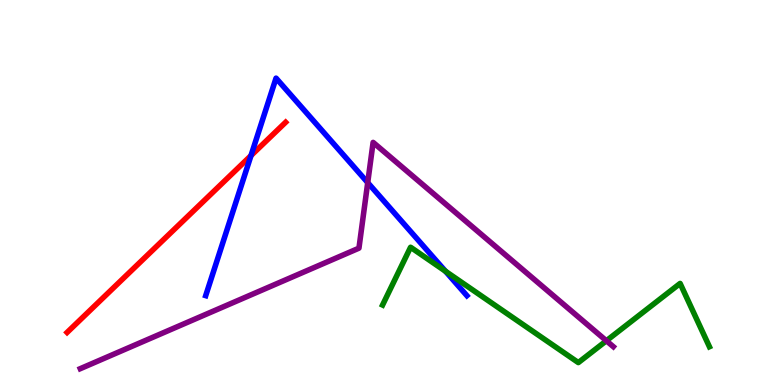[{'lines': ['blue', 'red'], 'intersections': [{'x': 3.24, 'y': 5.96}]}, {'lines': ['green', 'red'], 'intersections': []}, {'lines': ['purple', 'red'], 'intersections': []}, {'lines': ['blue', 'green'], 'intersections': [{'x': 5.75, 'y': 2.95}]}, {'lines': ['blue', 'purple'], 'intersections': [{'x': 4.74, 'y': 5.26}]}, {'lines': ['green', 'purple'], 'intersections': [{'x': 7.82, 'y': 1.15}]}]